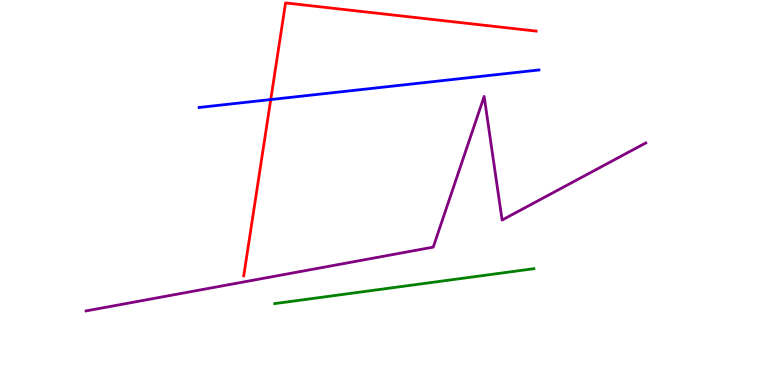[{'lines': ['blue', 'red'], 'intersections': [{'x': 3.49, 'y': 7.41}]}, {'lines': ['green', 'red'], 'intersections': []}, {'lines': ['purple', 'red'], 'intersections': []}, {'lines': ['blue', 'green'], 'intersections': []}, {'lines': ['blue', 'purple'], 'intersections': []}, {'lines': ['green', 'purple'], 'intersections': []}]